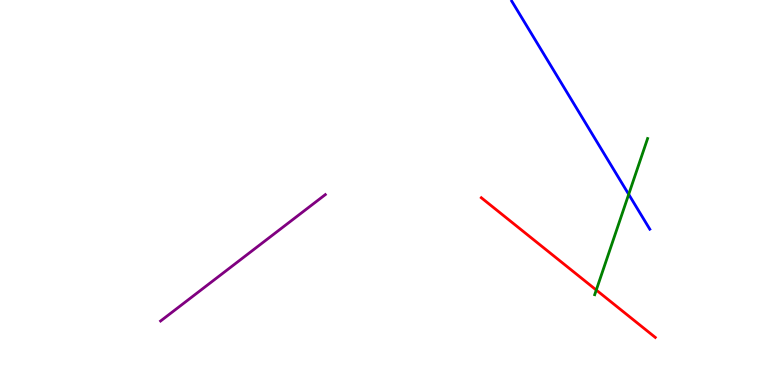[{'lines': ['blue', 'red'], 'intersections': []}, {'lines': ['green', 'red'], 'intersections': [{'x': 7.69, 'y': 2.47}]}, {'lines': ['purple', 'red'], 'intersections': []}, {'lines': ['blue', 'green'], 'intersections': [{'x': 8.11, 'y': 4.95}]}, {'lines': ['blue', 'purple'], 'intersections': []}, {'lines': ['green', 'purple'], 'intersections': []}]